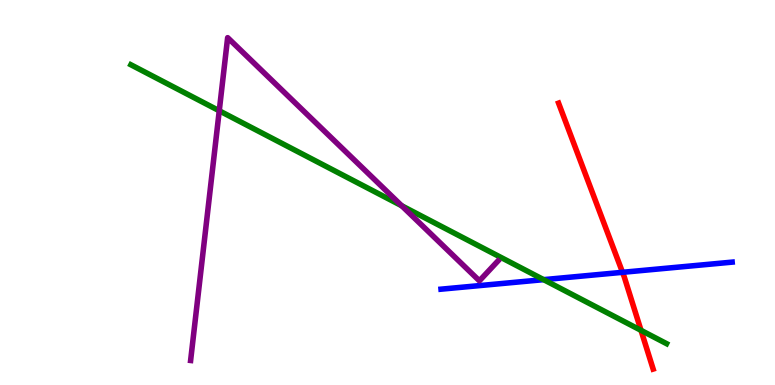[{'lines': ['blue', 'red'], 'intersections': [{'x': 8.03, 'y': 2.93}]}, {'lines': ['green', 'red'], 'intersections': [{'x': 8.27, 'y': 1.42}]}, {'lines': ['purple', 'red'], 'intersections': []}, {'lines': ['blue', 'green'], 'intersections': [{'x': 7.01, 'y': 2.74}]}, {'lines': ['blue', 'purple'], 'intersections': []}, {'lines': ['green', 'purple'], 'intersections': [{'x': 2.83, 'y': 7.12}, {'x': 5.18, 'y': 4.66}]}]